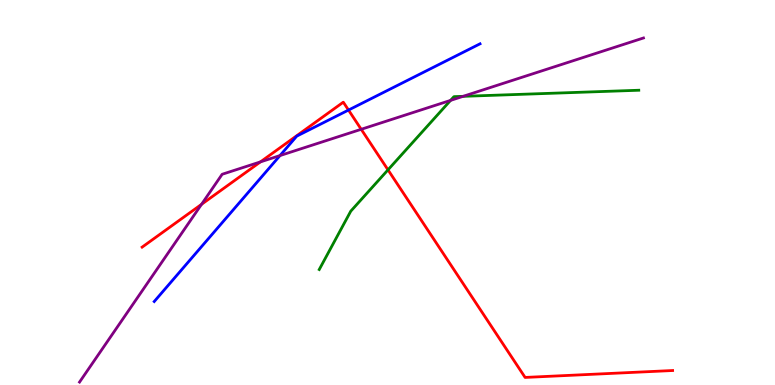[{'lines': ['blue', 'red'], 'intersections': [{'x': 4.5, 'y': 7.14}]}, {'lines': ['green', 'red'], 'intersections': [{'x': 5.01, 'y': 5.59}]}, {'lines': ['purple', 'red'], 'intersections': [{'x': 2.6, 'y': 4.69}, {'x': 3.36, 'y': 5.79}, {'x': 4.66, 'y': 6.64}]}, {'lines': ['blue', 'green'], 'intersections': []}, {'lines': ['blue', 'purple'], 'intersections': [{'x': 3.61, 'y': 5.96}]}, {'lines': ['green', 'purple'], 'intersections': [{'x': 5.81, 'y': 7.39}, {'x': 5.98, 'y': 7.5}]}]